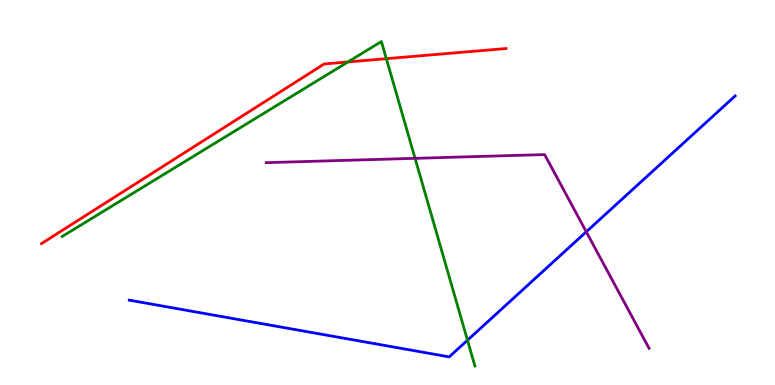[{'lines': ['blue', 'red'], 'intersections': []}, {'lines': ['green', 'red'], 'intersections': [{'x': 4.49, 'y': 8.39}, {'x': 4.99, 'y': 8.48}]}, {'lines': ['purple', 'red'], 'intersections': []}, {'lines': ['blue', 'green'], 'intersections': [{'x': 6.03, 'y': 1.16}]}, {'lines': ['blue', 'purple'], 'intersections': [{'x': 7.56, 'y': 3.98}]}, {'lines': ['green', 'purple'], 'intersections': [{'x': 5.36, 'y': 5.89}]}]